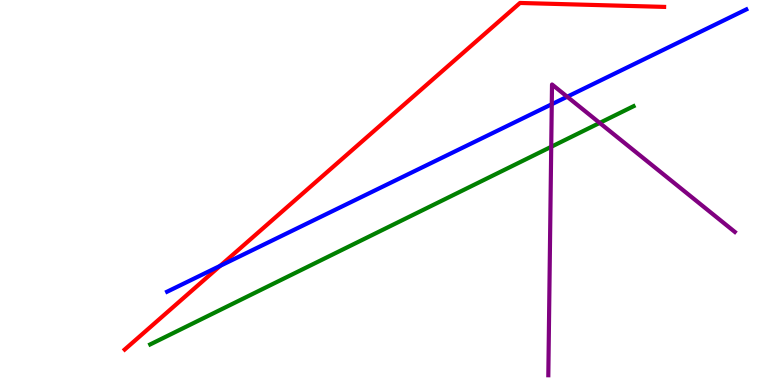[{'lines': ['blue', 'red'], 'intersections': [{'x': 2.84, 'y': 3.09}]}, {'lines': ['green', 'red'], 'intersections': []}, {'lines': ['purple', 'red'], 'intersections': []}, {'lines': ['blue', 'green'], 'intersections': []}, {'lines': ['blue', 'purple'], 'intersections': [{'x': 7.12, 'y': 7.29}, {'x': 7.32, 'y': 7.49}]}, {'lines': ['green', 'purple'], 'intersections': [{'x': 7.11, 'y': 6.19}, {'x': 7.74, 'y': 6.81}]}]